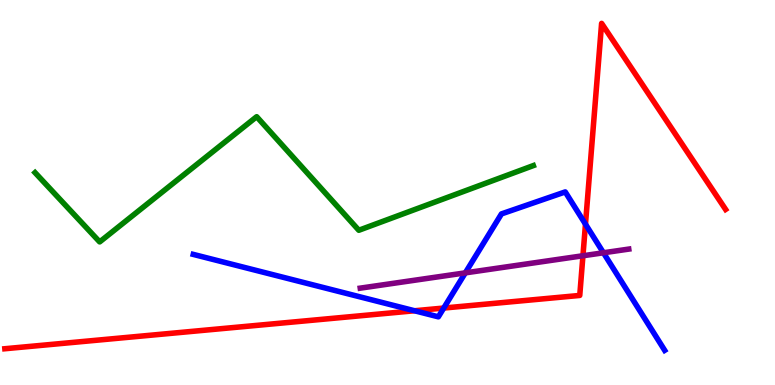[{'lines': ['blue', 'red'], 'intersections': [{'x': 5.35, 'y': 1.93}, {'x': 5.73, 'y': 2.0}, {'x': 7.55, 'y': 4.18}]}, {'lines': ['green', 'red'], 'intersections': []}, {'lines': ['purple', 'red'], 'intersections': [{'x': 7.52, 'y': 3.36}]}, {'lines': ['blue', 'green'], 'intersections': []}, {'lines': ['blue', 'purple'], 'intersections': [{'x': 6.0, 'y': 2.91}, {'x': 7.79, 'y': 3.43}]}, {'lines': ['green', 'purple'], 'intersections': []}]